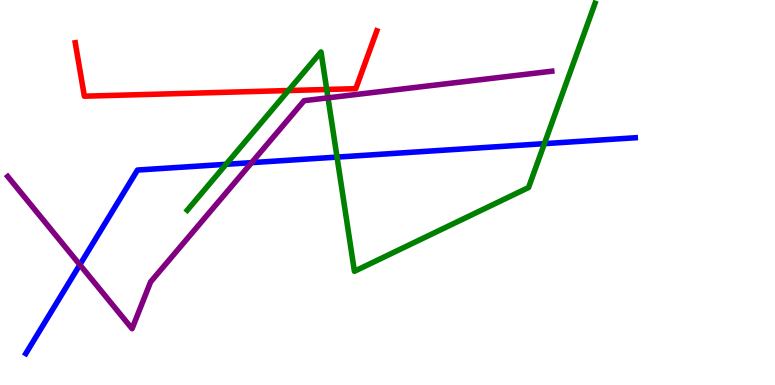[{'lines': ['blue', 'red'], 'intersections': []}, {'lines': ['green', 'red'], 'intersections': [{'x': 3.72, 'y': 7.65}, {'x': 4.22, 'y': 7.68}]}, {'lines': ['purple', 'red'], 'intersections': []}, {'lines': ['blue', 'green'], 'intersections': [{'x': 2.92, 'y': 5.73}, {'x': 4.35, 'y': 5.92}, {'x': 7.02, 'y': 6.27}]}, {'lines': ['blue', 'purple'], 'intersections': [{'x': 1.03, 'y': 3.12}, {'x': 3.25, 'y': 5.78}]}, {'lines': ['green', 'purple'], 'intersections': [{'x': 4.23, 'y': 7.46}]}]